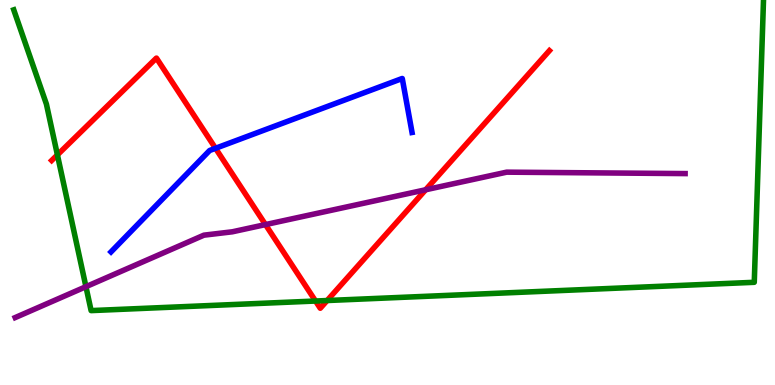[{'lines': ['blue', 'red'], 'intersections': [{'x': 2.78, 'y': 6.15}]}, {'lines': ['green', 'red'], 'intersections': [{'x': 0.741, 'y': 5.98}, {'x': 4.07, 'y': 2.18}, {'x': 4.22, 'y': 2.19}]}, {'lines': ['purple', 'red'], 'intersections': [{'x': 3.43, 'y': 4.17}, {'x': 5.49, 'y': 5.07}]}, {'lines': ['blue', 'green'], 'intersections': []}, {'lines': ['blue', 'purple'], 'intersections': []}, {'lines': ['green', 'purple'], 'intersections': [{'x': 1.11, 'y': 2.55}]}]